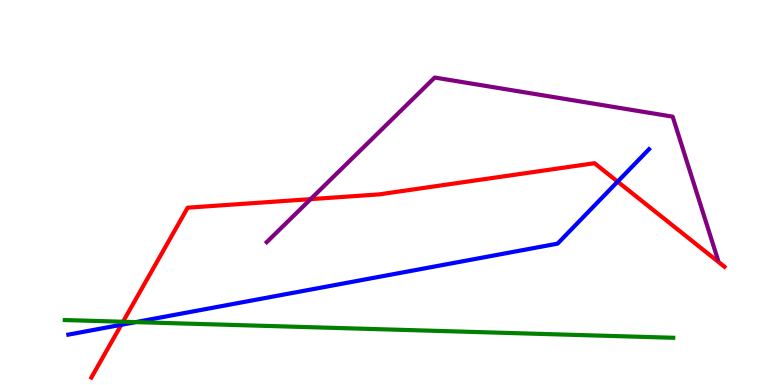[{'lines': ['blue', 'red'], 'intersections': [{'x': 1.56, 'y': 1.56}, {'x': 7.97, 'y': 5.28}]}, {'lines': ['green', 'red'], 'intersections': [{'x': 1.59, 'y': 1.64}]}, {'lines': ['purple', 'red'], 'intersections': [{'x': 4.01, 'y': 4.83}]}, {'lines': ['blue', 'green'], 'intersections': [{'x': 1.75, 'y': 1.63}]}, {'lines': ['blue', 'purple'], 'intersections': []}, {'lines': ['green', 'purple'], 'intersections': []}]